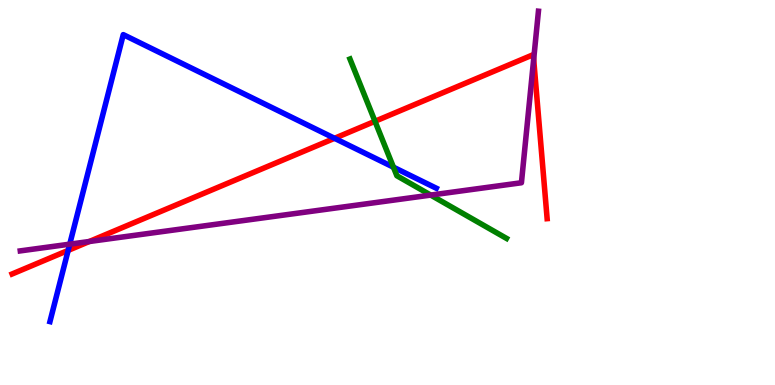[{'lines': ['blue', 'red'], 'intersections': [{'x': 0.879, 'y': 3.5}, {'x': 4.32, 'y': 6.41}]}, {'lines': ['green', 'red'], 'intersections': [{'x': 4.84, 'y': 6.85}]}, {'lines': ['purple', 'red'], 'intersections': [{'x': 1.15, 'y': 3.73}, {'x': 6.89, 'y': 8.46}]}, {'lines': ['blue', 'green'], 'intersections': [{'x': 5.08, 'y': 5.66}]}, {'lines': ['blue', 'purple'], 'intersections': [{'x': 0.9, 'y': 3.66}]}, {'lines': ['green', 'purple'], 'intersections': [{'x': 5.56, 'y': 4.93}]}]